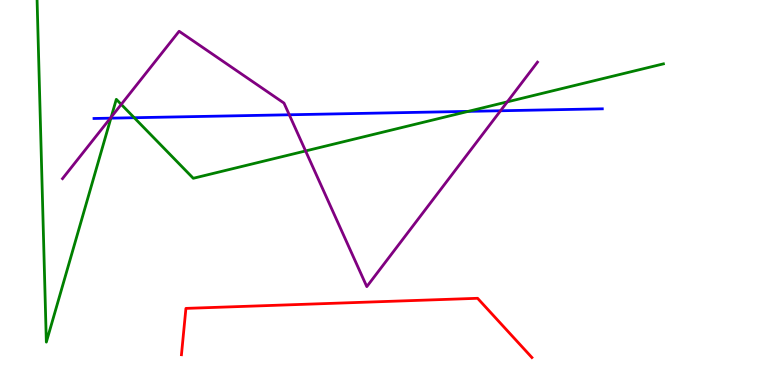[{'lines': ['blue', 'red'], 'intersections': []}, {'lines': ['green', 'red'], 'intersections': []}, {'lines': ['purple', 'red'], 'intersections': []}, {'lines': ['blue', 'green'], 'intersections': [{'x': 1.43, 'y': 6.93}, {'x': 1.73, 'y': 6.94}, {'x': 6.04, 'y': 7.11}]}, {'lines': ['blue', 'purple'], 'intersections': [{'x': 1.42, 'y': 6.93}, {'x': 3.73, 'y': 7.02}, {'x': 6.46, 'y': 7.12}]}, {'lines': ['green', 'purple'], 'intersections': [{'x': 1.43, 'y': 6.96}, {'x': 1.56, 'y': 7.29}, {'x': 3.94, 'y': 6.08}, {'x': 6.55, 'y': 7.35}]}]